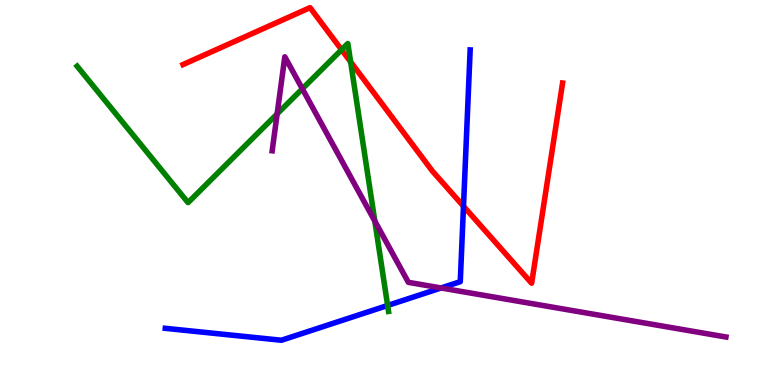[{'lines': ['blue', 'red'], 'intersections': [{'x': 5.98, 'y': 4.64}]}, {'lines': ['green', 'red'], 'intersections': [{'x': 4.41, 'y': 8.71}, {'x': 4.52, 'y': 8.39}]}, {'lines': ['purple', 'red'], 'intersections': []}, {'lines': ['blue', 'green'], 'intersections': [{'x': 5.0, 'y': 2.07}]}, {'lines': ['blue', 'purple'], 'intersections': [{'x': 5.69, 'y': 2.52}]}, {'lines': ['green', 'purple'], 'intersections': [{'x': 3.58, 'y': 7.04}, {'x': 3.9, 'y': 7.69}, {'x': 4.84, 'y': 4.26}]}]